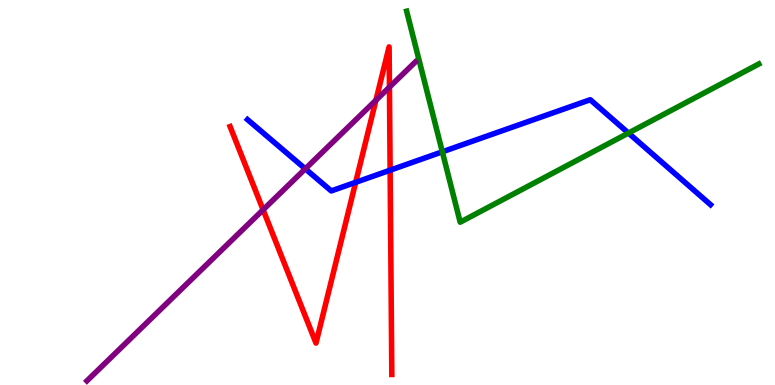[{'lines': ['blue', 'red'], 'intersections': [{'x': 4.59, 'y': 5.26}, {'x': 5.03, 'y': 5.58}]}, {'lines': ['green', 'red'], 'intersections': []}, {'lines': ['purple', 'red'], 'intersections': [{'x': 3.39, 'y': 4.55}, {'x': 4.85, 'y': 7.4}, {'x': 5.03, 'y': 7.74}]}, {'lines': ['blue', 'green'], 'intersections': [{'x': 5.71, 'y': 6.06}, {'x': 8.11, 'y': 6.54}]}, {'lines': ['blue', 'purple'], 'intersections': [{'x': 3.94, 'y': 5.62}]}, {'lines': ['green', 'purple'], 'intersections': []}]